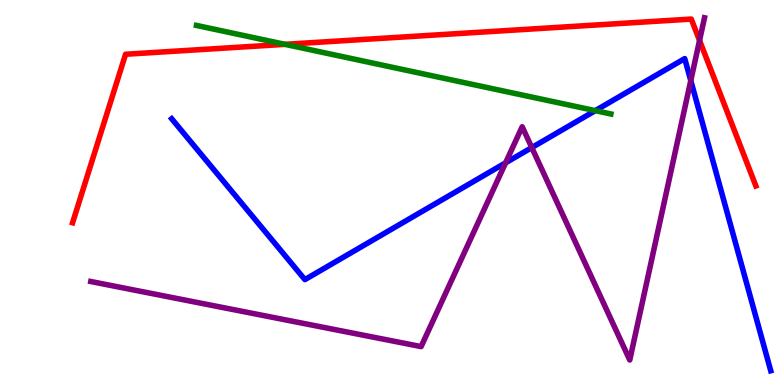[{'lines': ['blue', 'red'], 'intersections': []}, {'lines': ['green', 'red'], 'intersections': [{'x': 3.68, 'y': 8.85}]}, {'lines': ['purple', 'red'], 'intersections': [{'x': 9.03, 'y': 8.95}]}, {'lines': ['blue', 'green'], 'intersections': [{'x': 7.68, 'y': 7.13}]}, {'lines': ['blue', 'purple'], 'intersections': [{'x': 6.52, 'y': 5.77}, {'x': 6.86, 'y': 6.17}, {'x': 8.91, 'y': 7.91}]}, {'lines': ['green', 'purple'], 'intersections': []}]